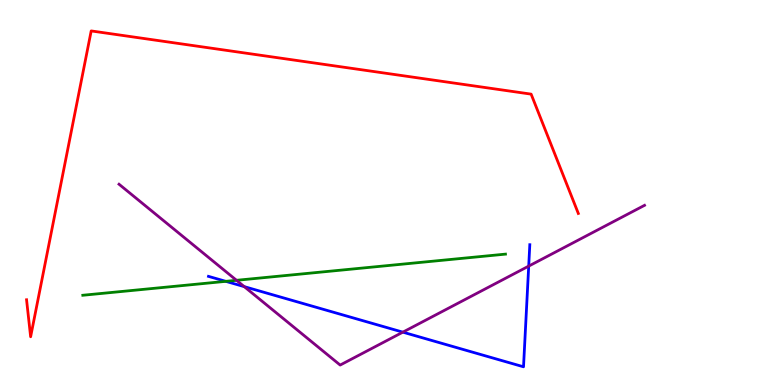[{'lines': ['blue', 'red'], 'intersections': []}, {'lines': ['green', 'red'], 'intersections': []}, {'lines': ['purple', 'red'], 'intersections': []}, {'lines': ['blue', 'green'], 'intersections': [{'x': 2.91, 'y': 2.69}]}, {'lines': ['blue', 'purple'], 'intersections': [{'x': 3.15, 'y': 2.55}, {'x': 5.2, 'y': 1.37}, {'x': 6.82, 'y': 3.09}]}, {'lines': ['green', 'purple'], 'intersections': [{'x': 3.05, 'y': 2.72}]}]